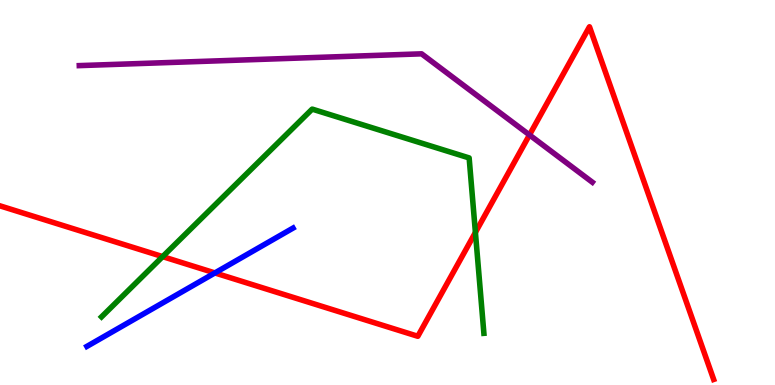[{'lines': ['blue', 'red'], 'intersections': [{'x': 2.77, 'y': 2.91}]}, {'lines': ['green', 'red'], 'intersections': [{'x': 2.1, 'y': 3.33}, {'x': 6.13, 'y': 3.96}]}, {'lines': ['purple', 'red'], 'intersections': [{'x': 6.83, 'y': 6.49}]}, {'lines': ['blue', 'green'], 'intersections': []}, {'lines': ['blue', 'purple'], 'intersections': []}, {'lines': ['green', 'purple'], 'intersections': []}]